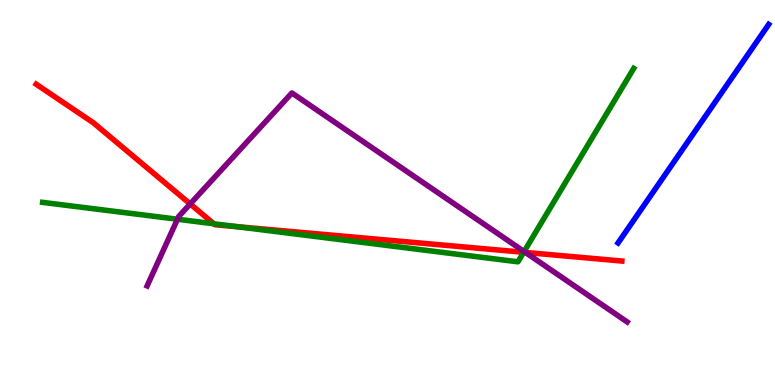[{'lines': ['blue', 'red'], 'intersections': []}, {'lines': ['green', 'red'], 'intersections': [{'x': 2.76, 'y': 4.19}, {'x': 3.06, 'y': 4.11}, {'x': 6.76, 'y': 3.45}]}, {'lines': ['purple', 'red'], 'intersections': [{'x': 2.45, 'y': 4.7}, {'x': 6.78, 'y': 3.44}]}, {'lines': ['blue', 'green'], 'intersections': []}, {'lines': ['blue', 'purple'], 'intersections': []}, {'lines': ['green', 'purple'], 'intersections': [{'x': 2.29, 'y': 4.31}, {'x': 6.76, 'y': 3.47}]}]